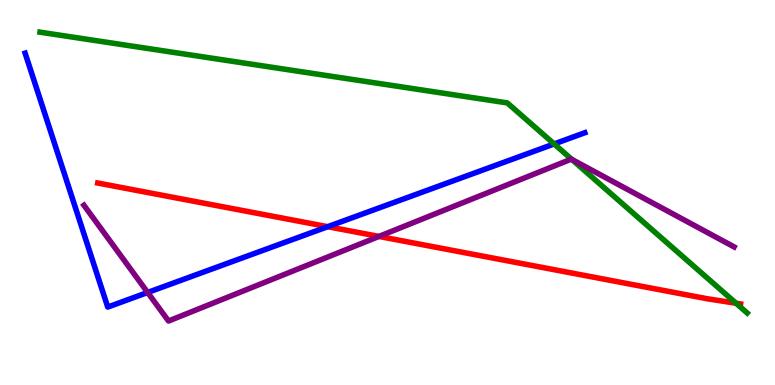[{'lines': ['blue', 'red'], 'intersections': [{'x': 4.23, 'y': 4.11}]}, {'lines': ['green', 'red'], 'intersections': [{'x': 9.5, 'y': 2.12}]}, {'lines': ['purple', 'red'], 'intersections': [{'x': 4.89, 'y': 3.86}]}, {'lines': ['blue', 'green'], 'intersections': [{'x': 7.15, 'y': 6.26}]}, {'lines': ['blue', 'purple'], 'intersections': [{'x': 1.91, 'y': 2.4}]}, {'lines': ['green', 'purple'], 'intersections': [{'x': 7.38, 'y': 5.86}]}]